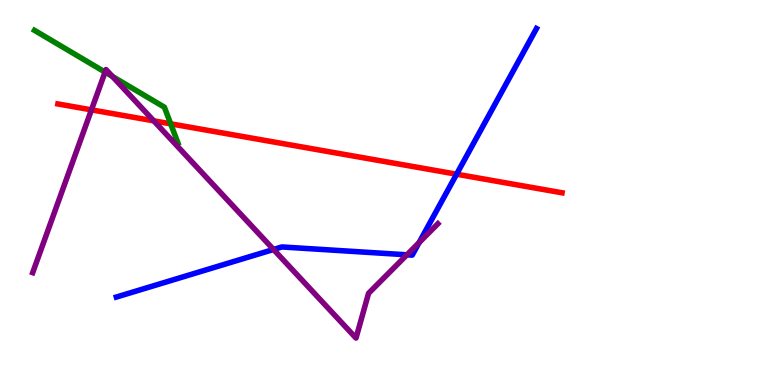[{'lines': ['blue', 'red'], 'intersections': [{'x': 5.89, 'y': 5.48}]}, {'lines': ['green', 'red'], 'intersections': [{'x': 2.2, 'y': 6.78}]}, {'lines': ['purple', 'red'], 'intersections': [{'x': 1.18, 'y': 7.15}, {'x': 1.98, 'y': 6.86}]}, {'lines': ['blue', 'green'], 'intersections': []}, {'lines': ['blue', 'purple'], 'intersections': [{'x': 3.53, 'y': 3.52}, {'x': 5.25, 'y': 3.38}, {'x': 5.41, 'y': 3.7}]}, {'lines': ['green', 'purple'], 'intersections': [{'x': 1.36, 'y': 8.13}, {'x': 1.45, 'y': 8.01}]}]